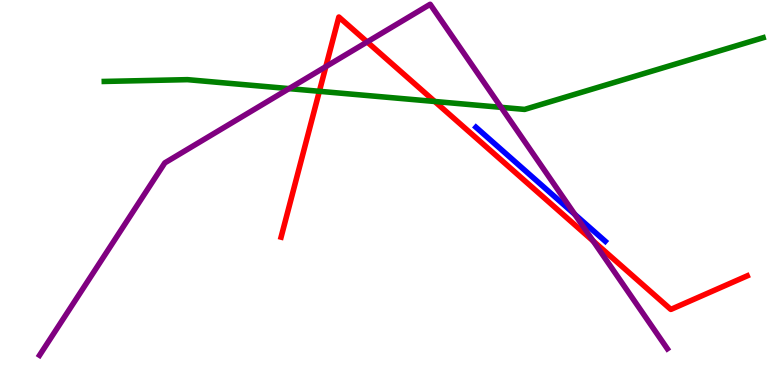[{'lines': ['blue', 'red'], 'intersections': []}, {'lines': ['green', 'red'], 'intersections': [{'x': 4.12, 'y': 7.63}, {'x': 5.61, 'y': 7.36}]}, {'lines': ['purple', 'red'], 'intersections': [{'x': 4.2, 'y': 8.27}, {'x': 4.74, 'y': 8.91}, {'x': 7.65, 'y': 3.74}]}, {'lines': ['blue', 'green'], 'intersections': []}, {'lines': ['blue', 'purple'], 'intersections': [{'x': 7.42, 'y': 4.43}]}, {'lines': ['green', 'purple'], 'intersections': [{'x': 3.73, 'y': 7.7}, {'x': 6.47, 'y': 7.21}]}]